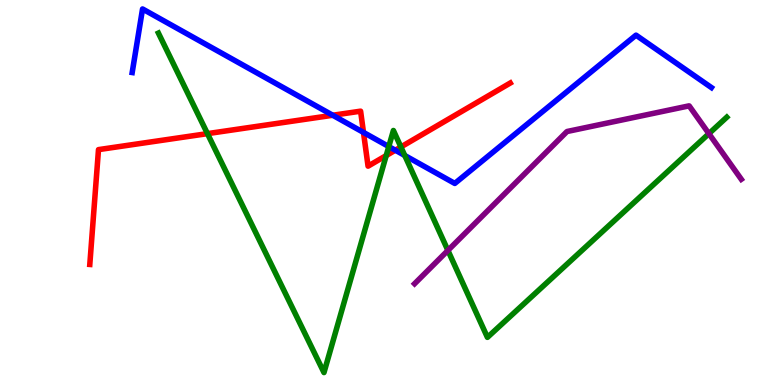[{'lines': ['blue', 'red'], 'intersections': [{'x': 4.29, 'y': 7.01}, {'x': 4.69, 'y': 6.56}, {'x': 5.1, 'y': 6.1}]}, {'lines': ['green', 'red'], 'intersections': [{'x': 2.68, 'y': 6.53}, {'x': 4.98, 'y': 5.96}, {'x': 5.17, 'y': 6.18}]}, {'lines': ['purple', 'red'], 'intersections': []}, {'lines': ['blue', 'green'], 'intersections': [{'x': 5.02, 'y': 6.19}, {'x': 5.22, 'y': 5.96}]}, {'lines': ['blue', 'purple'], 'intersections': []}, {'lines': ['green', 'purple'], 'intersections': [{'x': 5.78, 'y': 3.5}, {'x': 9.15, 'y': 6.53}]}]